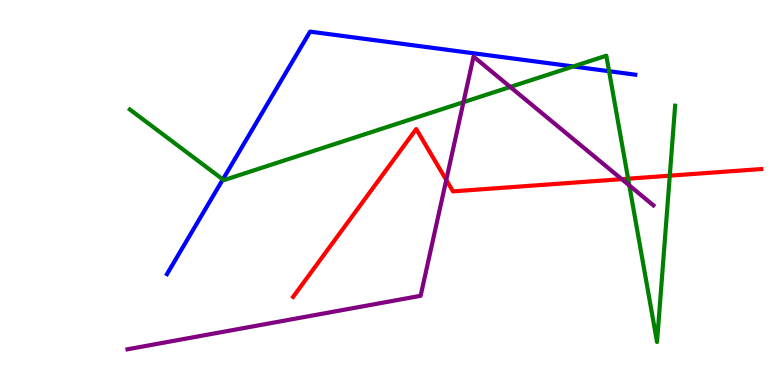[{'lines': ['blue', 'red'], 'intersections': []}, {'lines': ['green', 'red'], 'intersections': [{'x': 8.1, 'y': 5.36}, {'x': 8.64, 'y': 5.44}]}, {'lines': ['purple', 'red'], 'intersections': [{'x': 5.76, 'y': 5.33}, {'x': 8.02, 'y': 5.35}]}, {'lines': ['blue', 'green'], 'intersections': [{'x': 2.88, 'y': 5.34}, {'x': 7.4, 'y': 8.27}, {'x': 7.86, 'y': 8.15}]}, {'lines': ['blue', 'purple'], 'intersections': []}, {'lines': ['green', 'purple'], 'intersections': [{'x': 5.98, 'y': 7.35}, {'x': 6.58, 'y': 7.74}, {'x': 8.12, 'y': 5.18}]}]